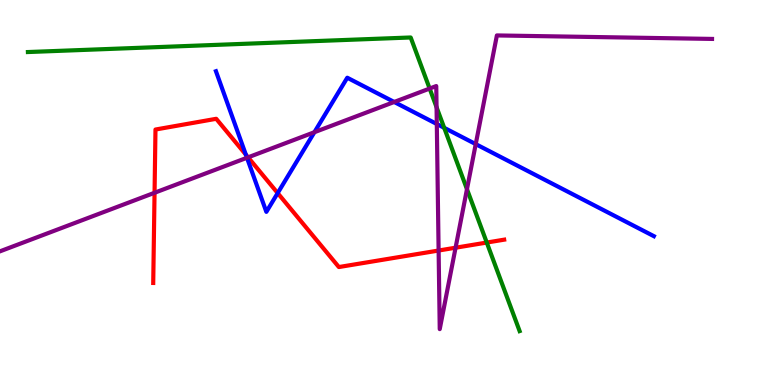[{'lines': ['blue', 'red'], 'intersections': [{'x': 3.17, 'y': 5.98}, {'x': 3.58, 'y': 4.98}]}, {'lines': ['green', 'red'], 'intersections': [{'x': 6.28, 'y': 3.7}]}, {'lines': ['purple', 'red'], 'intersections': [{'x': 1.99, 'y': 4.99}, {'x': 3.2, 'y': 5.91}, {'x': 5.66, 'y': 3.49}, {'x': 5.88, 'y': 3.57}]}, {'lines': ['blue', 'green'], 'intersections': [{'x': 5.73, 'y': 6.68}]}, {'lines': ['blue', 'purple'], 'intersections': [{'x': 3.19, 'y': 5.9}, {'x': 4.06, 'y': 6.57}, {'x': 5.09, 'y': 7.35}, {'x': 5.64, 'y': 6.78}, {'x': 6.14, 'y': 6.26}]}, {'lines': ['green', 'purple'], 'intersections': [{'x': 5.54, 'y': 7.7}, {'x': 5.63, 'y': 7.22}, {'x': 6.03, 'y': 5.09}]}]